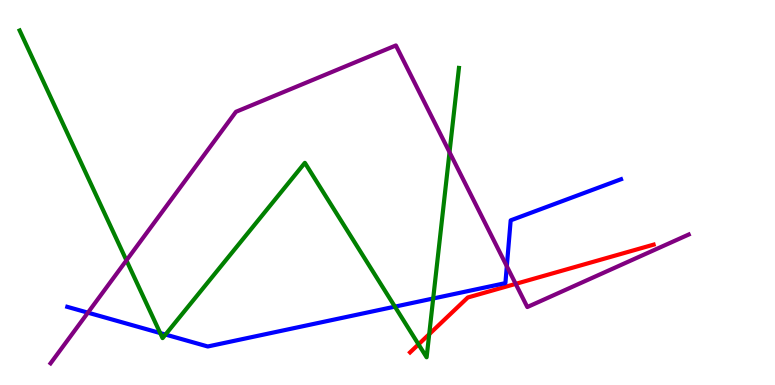[{'lines': ['blue', 'red'], 'intersections': []}, {'lines': ['green', 'red'], 'intersections': [{'x': 5.4, 'y': 1.06}, {'x': 5.54, 'y': 1.32}]}, {'lines': ['purple', 'red'], 'intersections': [{'x': 6.65, 'y': 2.63}]}, {'lines': ['blue', 'green'], 'intersections': [{'x': 2.07, 'y': 1.35}, {'x': 2.14, 'y': 1.31}, {'x': 5.1, 'y': 2.04}, {'x': 5.59, 'y': 2.25}]}, {'lines': ['blue', 'purple'], 'intersections': [{'x': 1.13, 'y': 1.88}, {'x': 6.54, 'y': 3.08}]}, {'lines': ['green', 'purple'], 'intersections': [{'x': 1.63, 'y': 3.24}, {'x': 5.8, 'y': 6.05}]}]